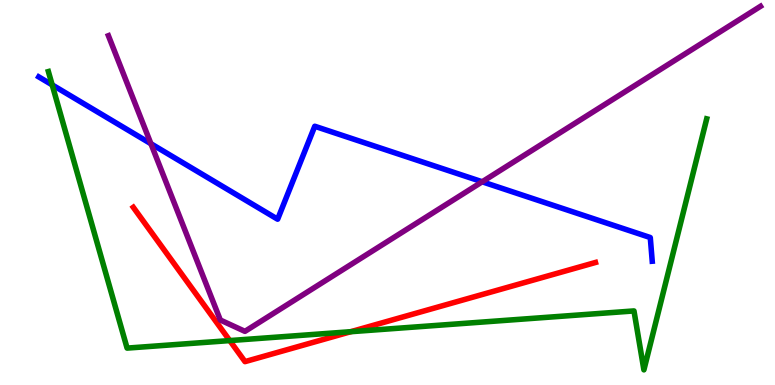[{'lines': ['blue', 'red'], 'intersections': []}, {'lines': ['green', 'red'], 'intersections': [{'x': 2.96, 'y': 1.15}, {'x': 4.53, 'y': 1.38}]}, {'lines': ['purple', 'red'], 'intersections': []}, {'lines': ['blue', 'green'], 'intersections': [{'x': 0.673, 'y': 7.8}]}, {'lines': ['blue', 'purple'], 'intersections': [{'x': 1.95, 'y': 6.27}, {'x': 6.22, 'y': 5.28}]}, {'lines': ['green', 'purple'], 'intersections': []}]